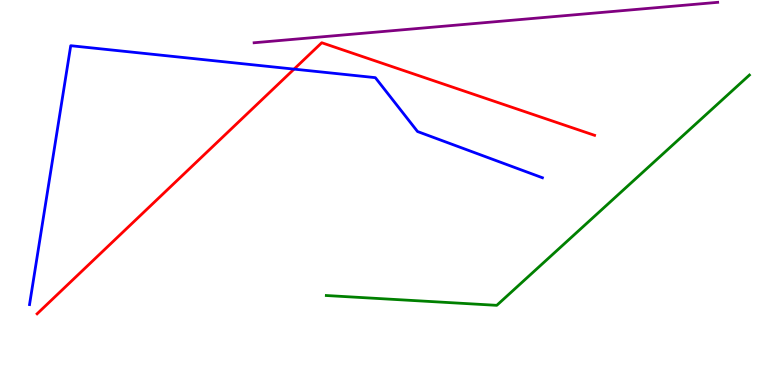[{'lines': ['blue', 'red'], 'intersections': [{'x': 3.79, 'y': 8.2}]}, {'lines': ['green', 'red'], 'intersections': []}, {'lines': ['purple', 'red'], 'intersections': []}, {'lines': ['blue', 'green'], 'intersections': []}, {'lines': ['blue', 'purple'], 'intersections': []}, {'lines': ['green', 'purple'], 'intersections': []}]